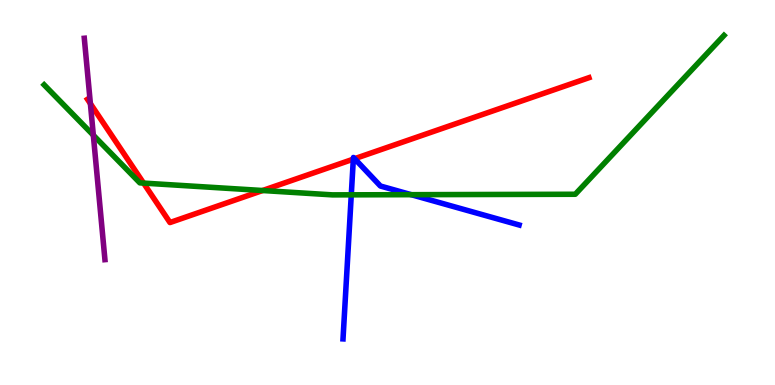[{'lines': ['blue', 'red'], 'intersections': [{'x': 4.56, 'y': 5.87}, {'x': 4.58, 'y': 5.88}]}, {'lines': ['green', 'red'], 'intersections': [{'x': 1.85, 'y': 5.24}, {'x': 3.39, 'y': 5.05}]}, {'lines': ['purple', 'red'], 'intersections': [{'x': 1.17, 'y': 7.31}]}, {'lines': ['blue', 'green'], 'intersections': [{'x': 4.53, 'y': 4.94}, {'x': 5.31, 'y': 4.94}]}, {'lines': ['blue', 'purple'], 'intersections': []}, {'lines': ['green', 'purple'], 'intersections': [{'x': 1.2, 'y': 6.49}]}]